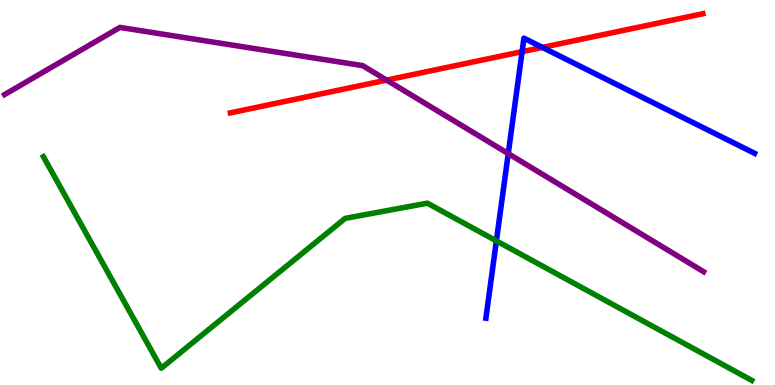[{'lines': ['blue', 'red'], 'intersections': [{'x': 6.74, 'y': 8.66}, {'x': 7.0, 'y': 8.77}]}, {'lines': ['green', 'red'], 'intersections': []}, {'lines': ['purple', 'red'], 'intersections': [{'x': 4.99, 'y': 7.92}]}, {'lines': ['blue', 'green'], 'intersections': [{'x': 6.4, 'y': 3.74}]}, {'lines': ['blue', 'purple'], 'intersections': [{'x': 6.56, 'y': 6.01}]}, {'lines': ['green', 'purple'], 'intersections': []}]